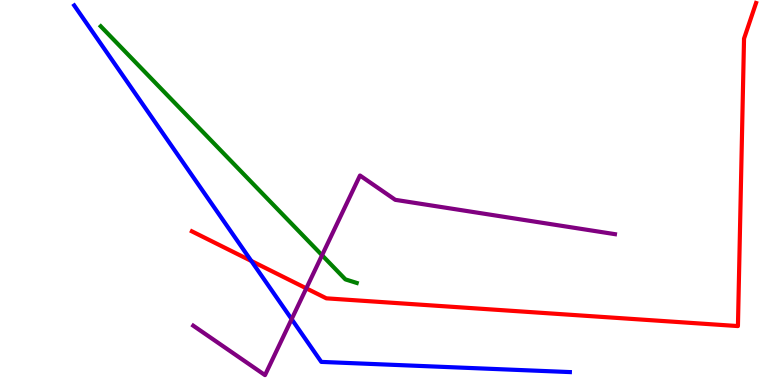[{'lines': ['blue', 'red'], 'intersections': [{'x': 3.24, 'y': 3.22}]}, {'lines': ['green', 'red'], 'intersections': []}, {'lines': ['purple', 'red'], 'intersections': [{'x': 3.95, 'y': 2.51}]}, {'lines': ['blue', 'green'], 'intersections': []}, {'lines': ['blue', 'purple'], 'intersections': [{'x': 3.76, 'y': 1.71}]}, {'lines': ['green', 'purple'], 'intersections': [{'x': 4.16, 'y': 3.37}]}]